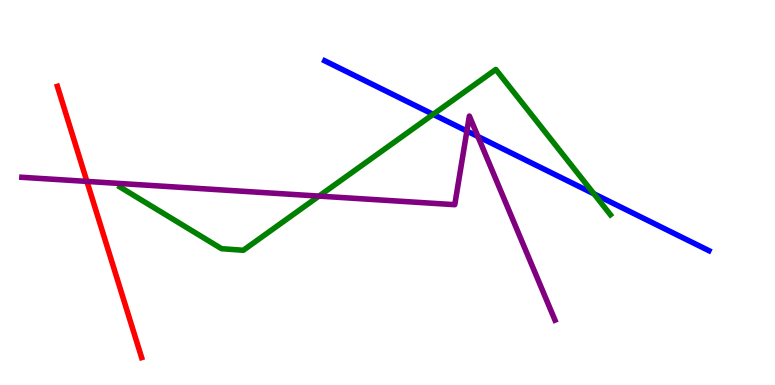[{'lines': ['blue', 'red'], 'intersections': []}, {'lines': ['green', 'red'], 'intersections': []}, {'lines': ['purple', 'red'], 'intersections': [{'x': 1.12, 'y': 5.29}]}, {'lines': ['blue', 'green'], 'intersections': [{'x': 5.59, 'y': 7.03}, {'x': 7.66, 'y': 4.97}]}, {'lines': ['blue', 'purple'], 'intersections': [{'x': 6.02, 'y': 6.6}, {'x': 6.17, 'y': 6.45}]}, {'lines': ['green', 'purple'], 'intersections': [{'x': 4.12, 'y': 4.91}]}]